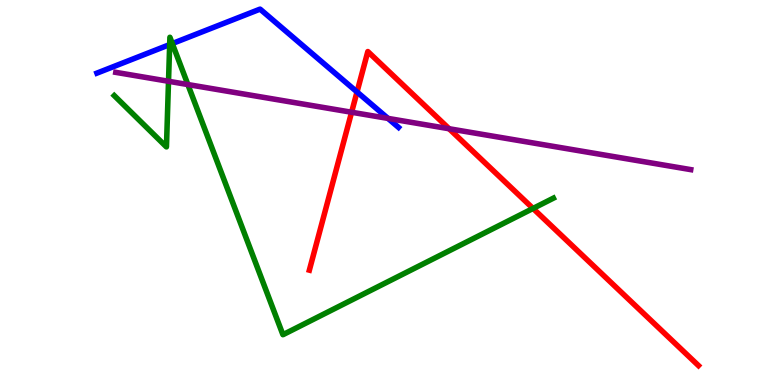[{'lines': ['blue', 'red'], 'intersections': [{'x': 4.61, 'y': 7.61}]}, {'lines': ['green', 'red'], 'intersections': [{'x': 6.88, 'y': 4.59}]}, {'lines': ['purple', 'red'], 'intersections': [{'x': 4.54, 'y': 7.08}, {'x': 5.79, 'y': 6.66}]}, {'lines': ['blue', 'green'], 'intersections': [{'x': 2.19, 'y': 8.84}, {'x': 2.22, 'y': 8.87}]}, {'lines': ['blue', 'purple'], 'intersections': [{'x': 5.01, 'y': 6.92}]}, {'lines': ['green', 'purple'], 'intersections': [{'x': 2.17, 'y': 7.89}, {'x': 2.42, 'y': 7.8}]}]